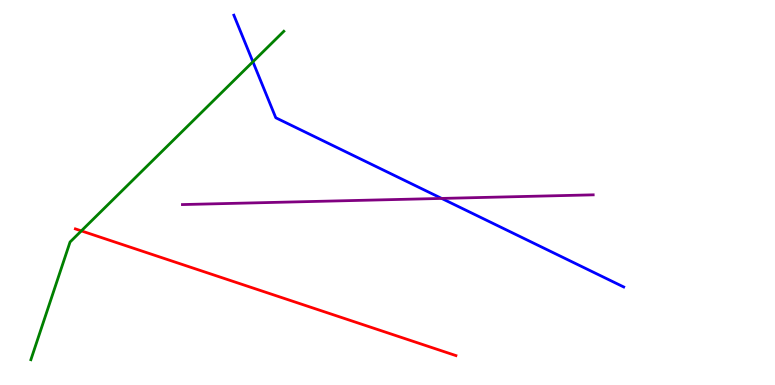[{'lines': ['blue', 'red'], 'intersections': []}, {'lines': ['green', 'red'], 'intersections': [{'x': 1.05, 'y': 4.0}]}, {'lines': ['purple', 'red'], 'intersections': []}, {'lines': ['blue', 'green'], 'intersections': [{'x': 3.26, 'y': 8.4}]}, {'lines': ['blue', 'purple'], 'intersections': [{'x': 5.7, 'y': 4.85}]}, {'lines': ['green', 'purple'], 'intersections': []}]